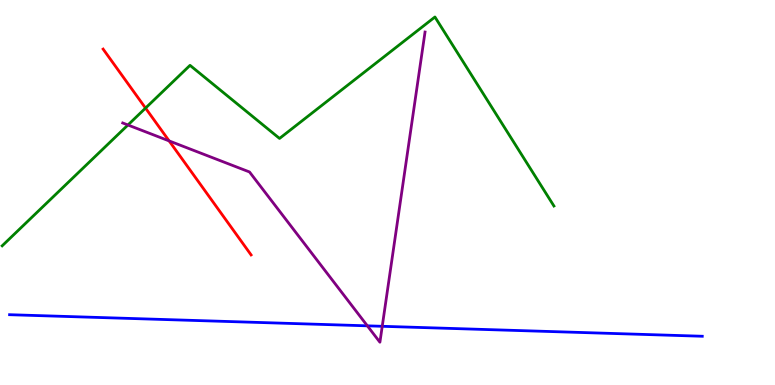[{'lines': ['blue', 'red'], 'intersections': []}, {'lines': ['green', 'red'], 'intersections': [{'x': 1.88, 'y': 7.19}]}, {'lines': ['purple', 'red'], 'intersections': [{'x': 2.18, 'y': 6.34}]}, {'lines': ['blue', 'green'], 'intersections': []}, {'lines': ['blue', 'purple'], 'intersections': [{'x': 4.74, 'y': 1.54}, {'x': 4.93, 'y': 1.52}]}, {'lines': ['green', 'purple'], 'intersections': [{'x': 1.65, 'y': 6.75}]}]